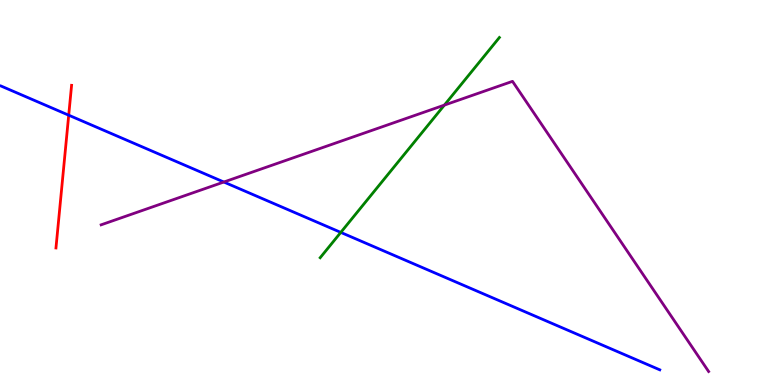[{'lines': ['blue', 'red'], 'intersections': [{'x': 0.887, 'y': 7.01}]}, {'lines': ['green', 'red'], 'intersections': []}, {'lines': ['purple', 'red'], 'intersections': []}, {'lines': ['blue', 'green'], 'intersections': [{'x': 4.4, 'y': 3.96}]}, {'lines': ['blue', 'purple'], 'intersections': [{'x': 2.89, 'y': 5.27}]}, {'lines': ['green', 'purple'], 'intersections': [{'x': 5.73, 'y': 7.27}]}]